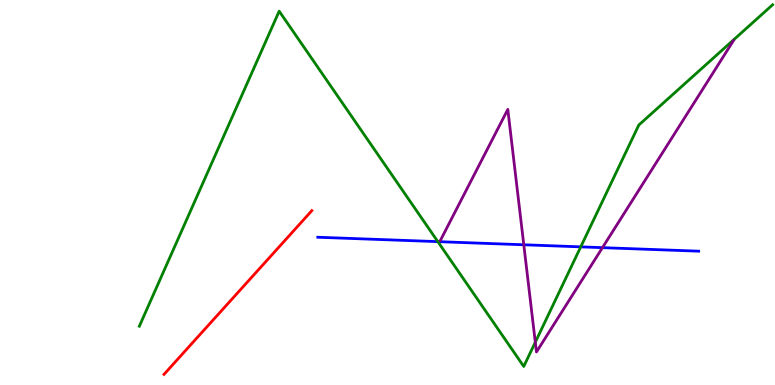[{'lines': ['blue', 'red'], 'intersections': []}, {'lines': ['green', 'red'], 'intersections': []}, {'lines': ['purple', 'red'], 'intersections': []}, {'lines': ['blue', 'green'], 'intersections': [{'x': 5.65, 'y': 3.72}, {'x': 7.49, 'y': 3.59}]}, {'lines': ['blue', 'purple'], 'intersections': [{'x': 6.76, 'y': 3.64}, {'x': 7.77, 'y': 3.57}]}, {'lines': ['green', 'purple'], 'intersections': [{'x': 6.91, 'y': 1.11}]}]